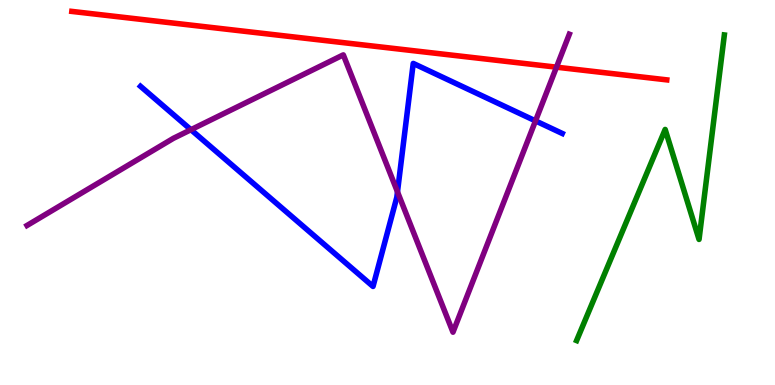[{'lines': ['blue', 'red'], 'intersections': []}, {'lines': ['green', 'red'], 'intersections': []}, {'lines': ['purple', 'red'], 'intersections': [{'x': 7.18, 'y': 8.26}]}, {'lines': ['blue', 'green'], 'intersections': []}, {'lines': ['blue', 'purple'], 'intersections': [{'x': 2.46, 'y': 6.63}, {'x': 5.13, 'y': 5.02}, {'x': 6.91, 'y': 6.86}]}, {'lines': ['green', 'purple'], 'intersections': []}]